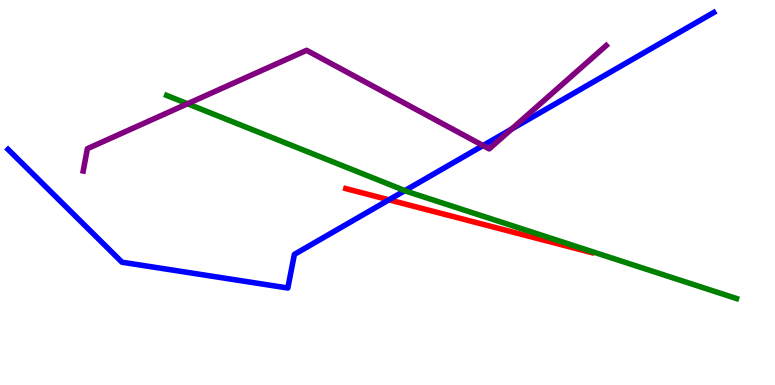[{'lines': ['blue', 'red'], 'intersections': [{'x': 5.02, 'y': 4.81}]}, {'lines': ['green', 'red'], 'intersections': []}, {'lines': ['purple', 'red'], 'intersections': []}, {'lines': ['blue', 'green'], 'intersections': [{'x': 5.22, 'y': 5.05}]}, {'lines': ['blue', 'purple'], 'intersections': [{'x': 6.23, 'y': 6.22}, {'x': 6.6, 'y': 6.65}]}, {'lines': ['green', 'purple'], 'intersections': [{'x': 2.42, 'y': 7.31}]}]